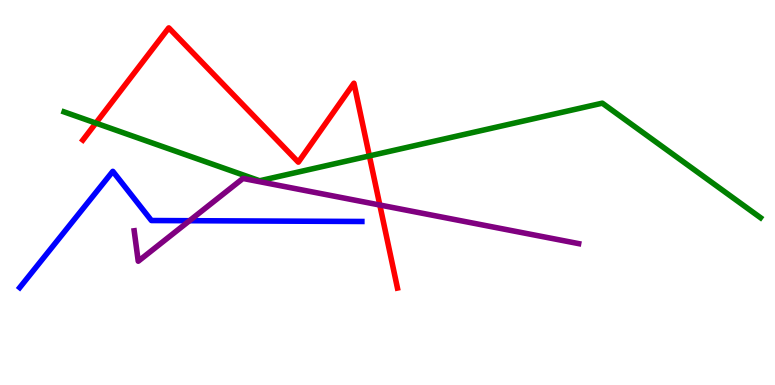[{'lines': ['blue', 'red'], 'intersections': []}, {'lines': ['green', 'red'], 'intersections': [{'x': 1.24, 'y': 6.8}, {'x': 4.77, 'y': 5.95}]}, {'lines': ['purple', 'red'], 'intersections': [{'x': 4.9, 'y': 4.67}]}, {'lines': ['blue', 'green'], 'intersections': []}, {'lines': ['blue', 'purple'], 'intersections': [{'x': 2.45, 'y': 4.27}]}, {'lines': ['green', 'purple'], 'intersections': []}]